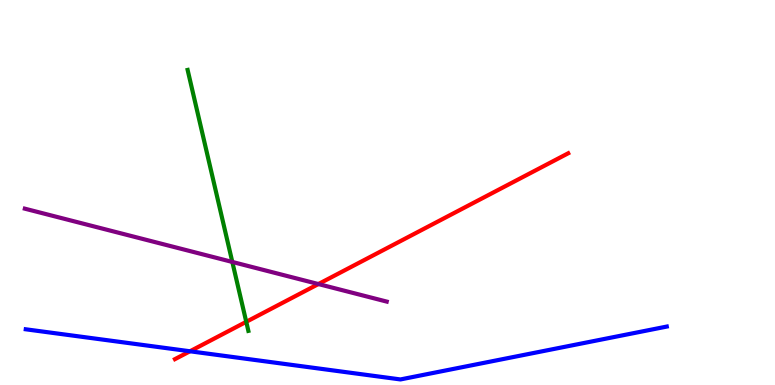[{'lines': ['blue', 'red'], 'intersections': [{'x': 2.45, 'y': 0.876}]}, {'lines': ['green', 'red'], 'intersections': [{'x': 3.18, 'y': 1.64}]}, {'lines': ['purple', 'red'], 'intersections': [{'x': 4.11, 'y': 2.62}]}, {'lines': ['blue', 'green'], 'intersections': []}, {'lines': ['blue', 'purple'], 'intersections': []}, {'lines': ['green', 'purple'], 'intersections': [{'x': 3.0, 'y': 3.2}]}]